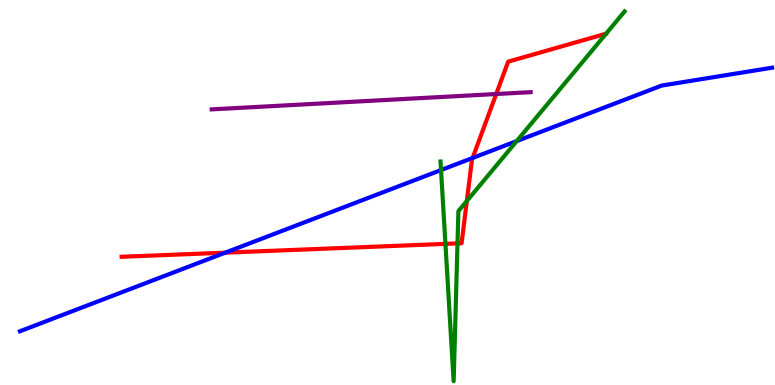[{'lines': ['blue', 'red'], 'intersections': [{'x': 2.91, 'y': 3.44}, {'x': 6.1, 'y': 5.9}]}, {'lines': ['green', 'red'], 'intersections': [{'x': 5.75, 'y': 3.67}, {'x': 5.9, 'y': 3.68}, {'x': 6.02, 'y': 4.78}]}, {'lines': ['purple', 'red'], 'intersections': [{'x': 6.4, 'y': 7.56}]}, {'lines': ['blue', 'green'], 'intersections': [{'x': 5.69, 'y': 5.58}, {'x': 6.67, 'y': 6.34}]}, {'lines': ['blue', 'purple'], 'intersections': []}, {'lines': ['green', 'purple'], 'intersections': []}]